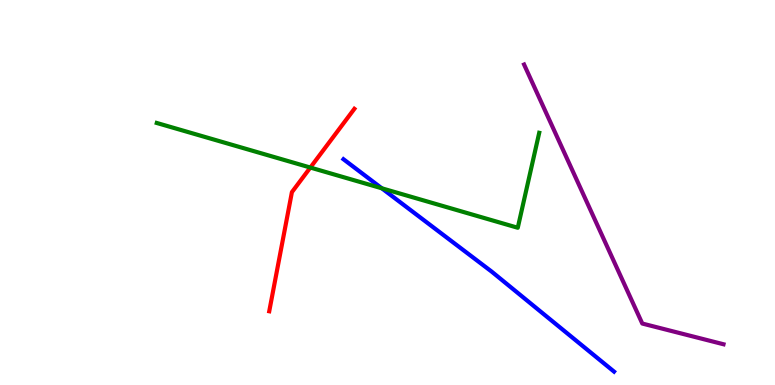[{'lines': ['blue', 'red'], 'intersections': []}, {'lines': ['green', 'red'], 'intersections': [{'x': 4.0, 'y': 5.65}]}, {'lines': ['purple', 'red'], 'intersections': []}, {'lines': ['blue', 'green'], 'intersections': [{'x': 4.93, 'y': 5.11}]}, {'lines': ['blue', 'purple'], 'intersections': []}, {'lines': ['green', 'purple'], 'intersections': []}]